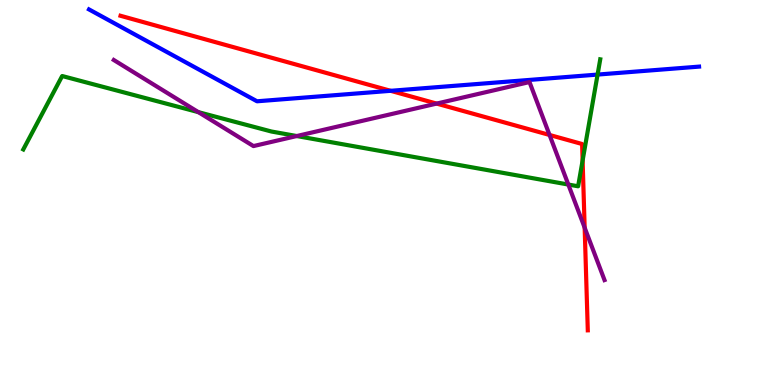[{'lines': ['blue', 'red'], 'intersections': [{'x': 5.04, 'y': 7.64}]}, {'lines': ['green', 'red'], 'intersections': [{'x': 7.52, 'y': 5.83}]}, {'lines': ['purple', 'red'], 'intersections': [{'x': 5.63, 'y': 7.31}, {'x': 7.09, 'y': 6.49}, {'x': 7.54, 'y': 4.09}]}, {'lines': ['blue', 'green'], 'intersections': [{'x': 7.71, 'y': 8.06}]}, {'lines': ['blue', 'purple'], 'intersections': []}, {'lines': ['green', 'purple'], 'intersections': [{'x': 2.56, 'y': 7.09}, {'x': 3.83, 'y': 6.47}, {'x': 7.33, 'y': 5.21}]}]